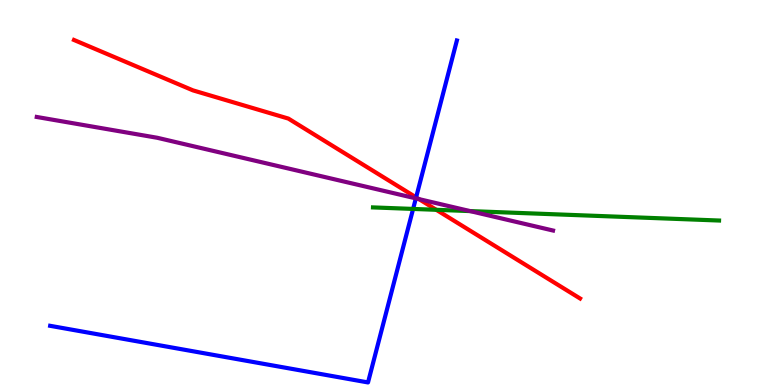[{'lines': ['blue', 'red'], 'intersections': [{'x': 5.37, 'y': 4.87}]}, {'lines': ['green', 'red'], 'intersections': [{'x': 5.63, 'y': 4.55}]}, {'lines': ['purple', 'red'], 'intersections': [{'x': 5.41, 'y': 4.83}]}, {'lines': ['blue', 'green'], 'intersections': [{'x': 5.33, 'y': 4.57}]}, {'lines': ['blue', 'purple'], 'intersections': [{'x': 5.37, 'y': 4.85}]}, {'lines': ['green', 'purple'], 'intersections': [{'x': 6.07, 'y': 4.52}]}]